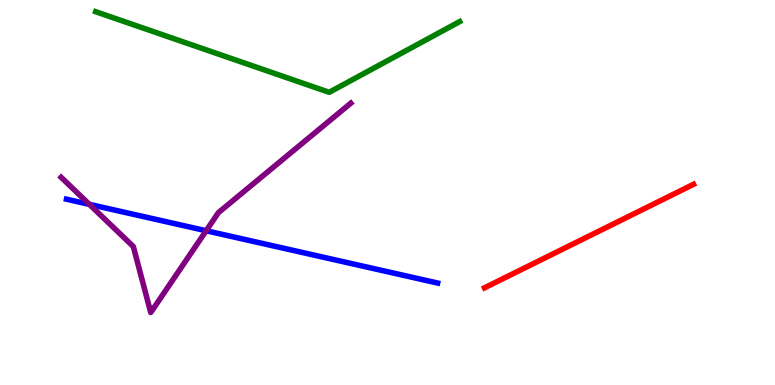[{'lines': ['blue', 'red'], 'intersections': []}, {'lines': ['green', 'red'], 'intersections': []}, {'lines': ['purple', 'red'], 'intersections': []}, {'lines': ['blue', 'green'], 'intersections': []}, {'lines': ['blue', 'purple'], 'intersections': [{'x': 1.15, 'y': 4.69}, {'x': 2.66, 'y': 4.01}]}, {'lines': ['green', 'purple'], 'intersections': []}]